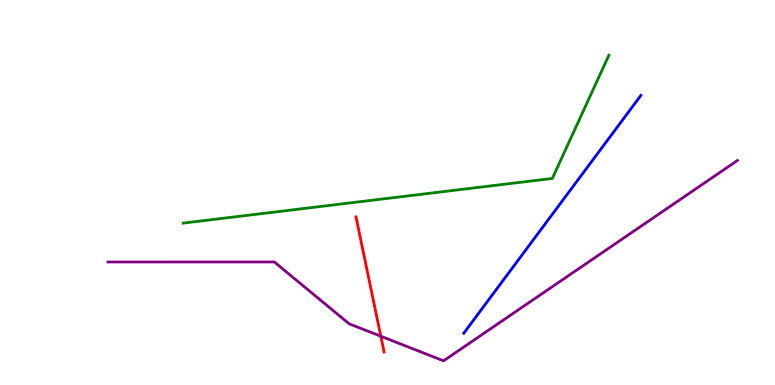[{'lines': ['blue', 'red'], 'intersections': []}, {'lines': ['green', 'red'], 'intersections': []}, {'lines': ['purple', 'red'], 'intersections': [{'x': 4.91, 'y': 1.27}]}, {'lines': ['blue', 'green'], 'intersections': []}, {'lines': ['blue', 'purple'], 'intersections': []}, {'lines': ['green', 'purple'], 'intersections': []}]